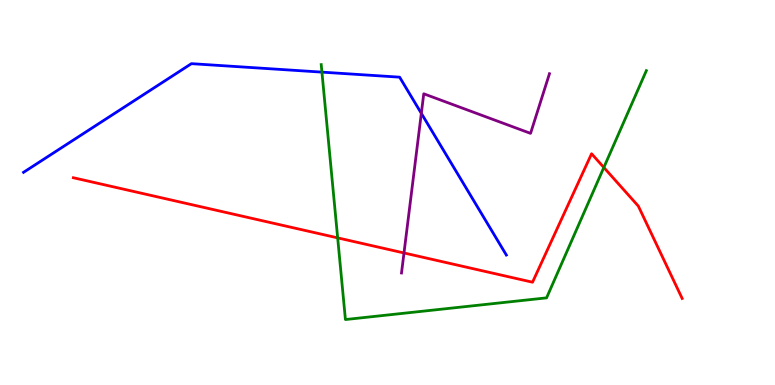[{'lines': ['blue', 'red'], 'intersections': []}, {'lines': ['green', 'red'], 'intersections': [{'x': 4.36, 'y': 3.82}, {'x': 7.79, 'y': 5.65}]}, {'lines': ['purple', 'red'], 'intersections': [{'x': 5.21, 'y': 3.43}]}, {'lines': ['blue', 'green'], 'intersections': [{'x': 4.15, 'y': 8.13}]}, {'lines': ['blue', 'purple'], 'intersections': [{'x': 5.44, 'y': 7.06}]}, {'lines': ['green', 'purple'], 'intersections': []}]